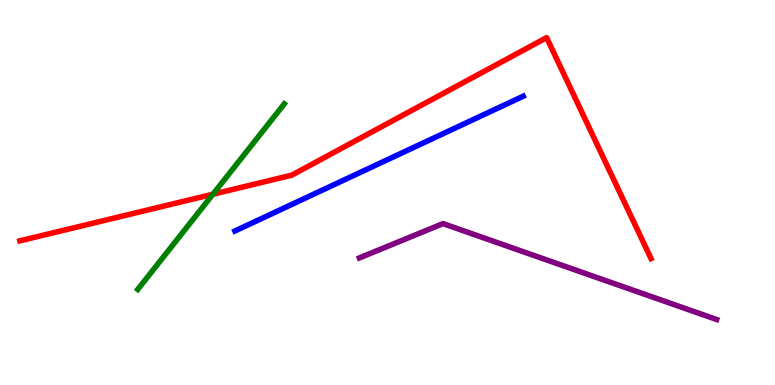[{'lines': ['blue', 'red'], 'intersections': []}, {'lines': ['green', 'red'], 'intersections': [{'x': 2.75, 'y': 4.96}]}, {'lines': ['purple', 'red'], 'intersections': []}, {'lines': ['blue', 'green'], 'intersections': []}, {'lines': ['blue', 'purple'], 'intersections': []}, {'lines': ['green', 'purple'], 'intersections': []}]